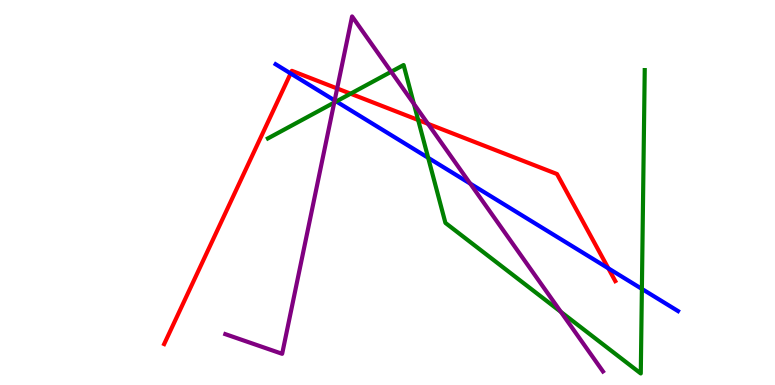[{'lines': ['blue', 'red'], 'intersections': [{'x': 3.75, 'y': 8.09}, {'x': 7.85, 'y': 3.03}]}, {'lines': ['green', 'red'], 'intersections': [{'x': 4.52, 'y': 7.57}, {'x': 5.4, 'y': 6.88}]}, {'lines': ['purple', 'red'], 'intersections': [{'x': 4.35, 'y': 7.7}, {'x': 5.52, 'y': 6.78}]}, {'lines': ['blue', 'green'], 'intersections': [{'x': 4.34, 'y': 7.37}, {'x': 5.52, 'y': 5.9}, {'x': 8.28, 'y': 2.5}]}, {'lines': ['blue', 'purple'], 'intersections': [{'x': 4.32, 'y': 7.39}, {'x': 6.07, 'y': 5.23}]}, {'lines': ['green', 'purple'], 'intersections': [{'x': 4.31, 'y': 7.34}, {'x': 5.05, 'y': 8.14}, {'x': 5.34, 'y': 7.3}, {'x': 7.24, 'y': 1.9}]}]